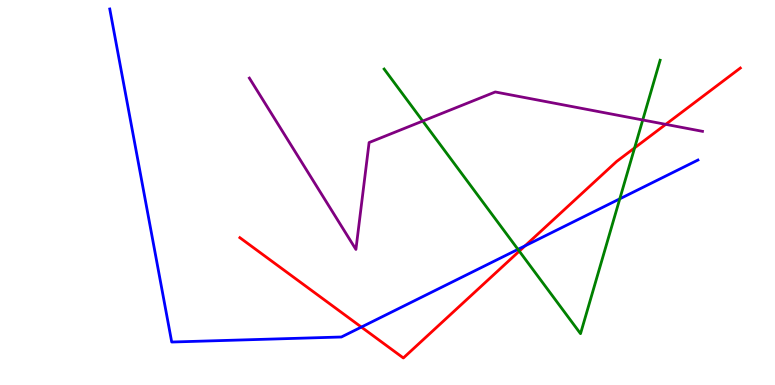[{'lines': ['blue', 'red'], 'intersections': [{'x': 4.66, 'y': 1.5}, {'x': 6.77, 'y': 3.61}]}, {'lines': ['green', 'red'], 'intersections': [{'x': 6.7, 'y': 3.48}, {'x': 8.19, 'y': 6.16}]}, {'lines': ['purple', 'red'], 'intersections': [{'x': 8.59, 'y': 6.77}]}, {'lines': ['blue', 'green'], 'intersections': [{'x': 6.68, 'y': 3.52}, {'x': 8.0, 'y': 4.84}]}, {'lines': ['blue', 'purple'], 'intersections': []}, {'lines': ['green', 'purple'], 'intersections': [{'x': 5.45, 'y': 6.86}, {'x': 8.29, 'y': 6.88}]}]